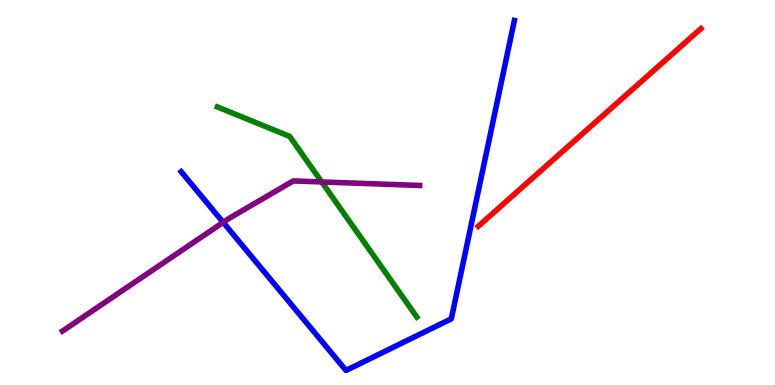[{'lines': ['blue', 'red'], 'intersections': []}, {'lines': ['green', 'red'], 'intersections': []}, {'lines': ['purple', 'red'], 'intersections': []}, {'lines': ['blue', 'green'], 'intersections': []}, {'lines': ['blue', 'purple'], 'intersections': [{'x': 2.88, 'y': 4.22}]}, {'lines': ['green', 'purple'], 'intersections': [{'x': 4.15, 'y': 5.27}]}]